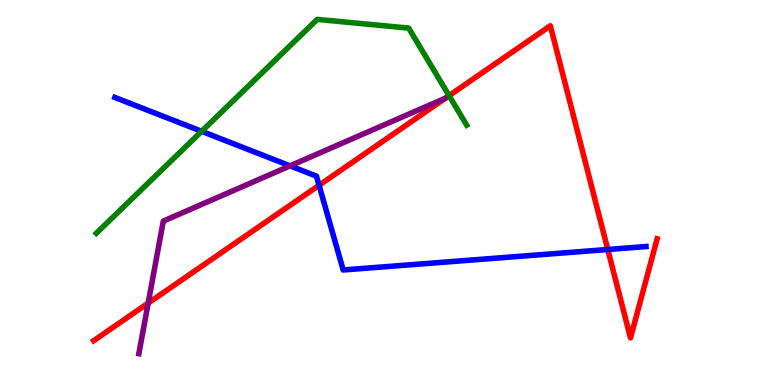[{'lines': ['blue', 'red'], 'intersections': [{'x': 4.12, 'y': 5.19}, {'x': 7.84, 'y': 3.52}]}, {'lines': ['green', 'red'], 'intersections': [{'x': 5.79, 'y': 7.52}]}, {'lines': ['purple', 'red'], 'intersections': [{'x': 1.91, 'y': 2.13}]}, {'lines': ['blue', 'green'], 'intersections': [{'x': 2.6, 'y': 6.59}]}, {'lines': ['blue', 'purple'], 'intersections': [{'x': 3.74, 'y': 5.69}]}, {'lines': ['green', 'purple'], 'intersections': []}]